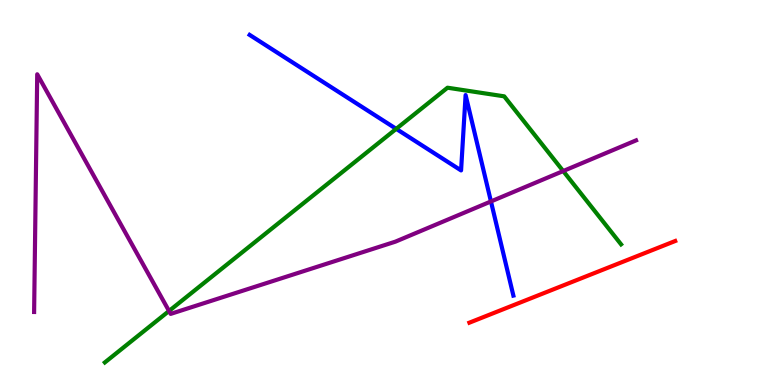[{'lines': ['blue', 'red'], 'intersections': []}, {'lines': ['green', 'red'], 'intersections': []}, {'lines': ['purple', 'red'], 'intersections': []}, {'lines': ['blue', 'green'], 'intersections': [{'x': 5.11, 'y': 6.65}]}, {'lines': ['blue', 'purple'], 'intersections': [{'x': 6.33, 'y': 4.77}]}, {'lines': ['green', 'purple'], 'intersections': [{'x': 2.18, 'y': 1.92}, {'x': 7.27, 'y': 5.56}]}]